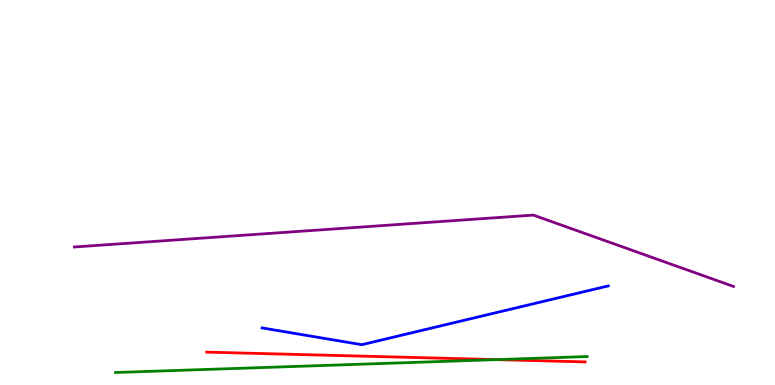[{'lines': ['blue', 'red'], 'intersections': []}, {'lines': ['green', 'red'], 'intersections': [{'x': 6.41, 'y': 0.659}]}, {'lines': ['purple', 'red'], 'intersections': []}, {'lines': ['blue', 'green'], 'intersections': []}, {'lines': ['blue', 'purple'], 'intersections': []}, {'lines': ['green', 'purple'], 'intersections': []}]